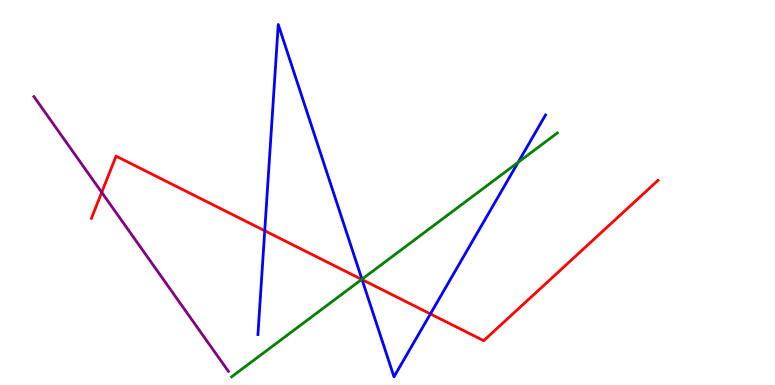[{'lines': ['blue', 'red'], 'intersections': [{'x': 3.42, 'y': 4.01}, {'x': 4.67, 'y': 2.74}, {'x': 5.55, 'y': 1.85}]}, {'lines': ['green', 'red'], 'intersections': [{'x': 4.67, 'y': 2.74}]}, {'lines': ['purple', 'red'], 'intersections': [{'x': 1.31, 'y': 5.0}]}, {'lines': ['blue', 'green'], 'intersections': [{'x': 4.67, 'y': 2.75}, {'x': 6.69, 'y': 5.78}]}, {'lines': ['blue', 'purple'], 'intersections': []}, {'lines': ['green', 'purple'], 'intersections': []}]